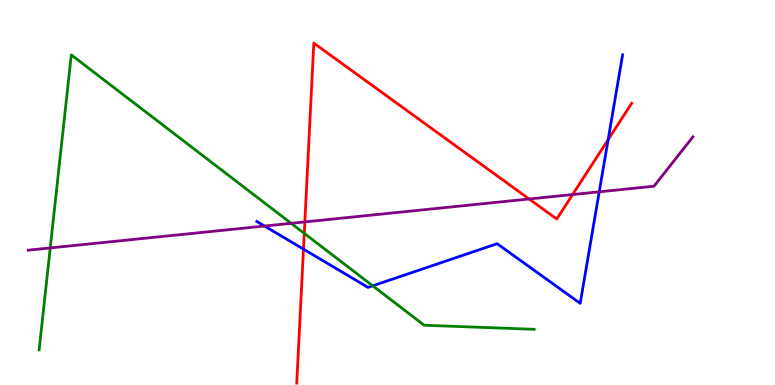[{'lines': ['blue', 'red'], 'intersections': [{'x': 3.92, 'y': 3.53}, {'x': 7.85, 'y': 6.37}]}, {'lines': ['green', 'red'], 'intersections': [{'x': 3.93, 'y': 3.94}]}, {'lines': ['purple', 'red'], 'intersections': [{'x': 3.93, 'y': 4.24}, {'x': 6.83, 'y': 4.83}, {'x': 7.39, 'y': 4.95}]}, {'lines': ['blue', 'green'], 'intersections': [{'x': 4.81, 'y': 2.58}]}, {'lines': ['blue', 'purple'], 'intersections': [{'x': 3.41, 'y': 4.13}, {'x': 7.73, 'y': 5.02}]}, {'lines': ['green', 'purple'], 'intersections': [{'x': 0.648, 'y': 3.56}, {'x': 3.76, 'y': 4.2}]}]